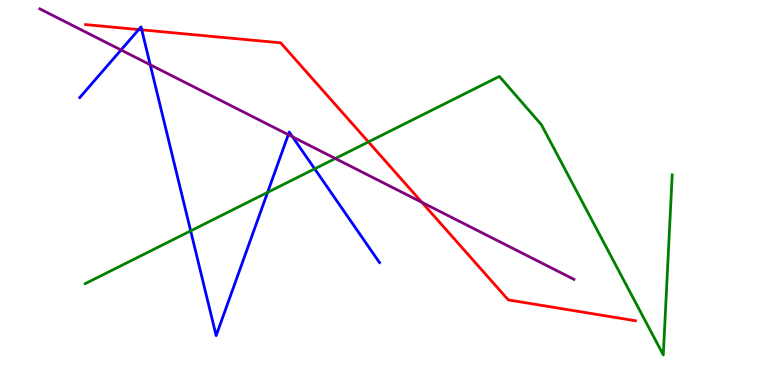[{'lines': ['blue', 'red'], 'intersections': [{'x': 1.79, 'y': 9.23}, {'x': 1.83, 'y': 9.22}]}, {'lines': ['green', 'red'], 'intersections': [{'x': 4.75, 'y': 6.31}]}, {'lines': ['purple', 'red'], 'intersections': [{'x': 5.44, 'y': 4.74}]}, {'lines': ['blue', 'green'], 'intersections': [{'x': 2.46, 'y': 4.0}, {'x': 3.45, 'y': 5.0}, {'x': 4.06, 'y': 5.61}]}, {'lines': ['blue', 'purple'], 'intersections': [{'x': 1.56, 'y': 8.7}, {'x': 1.94, 'y': 8.32}, {'x': 3.72, 'y': 6.5}, {'x': 3.78, 'y': 6.45}]}, {'lines': ['green', 'purple'], 'intersections': [{'x': 4.33, 'y': 5.88}]}]